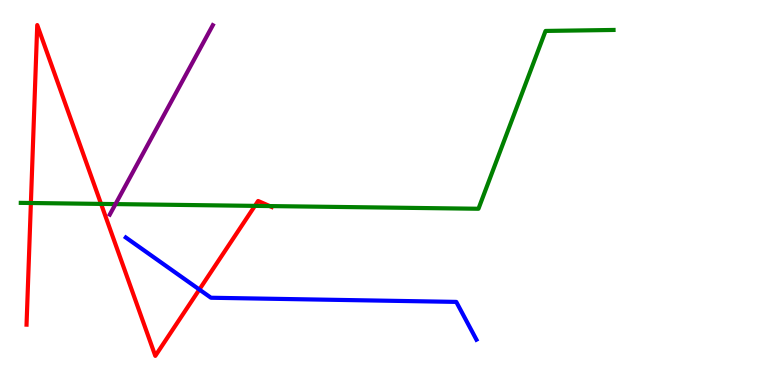[{'lines': ['blue', 'red'], 'intersections': [{'x': 2.57, 'y': 2.48}]}, {'lines': ['green', 'red'], 'intersections': [{'x': 0.399, 'y': 4.73}, {'x': 1.3, 'y': 4.7}, {'x': 3.29, 'y': 4.65}, {'x': 3.48, 'y': 4.65}]}, {'lines': ['purple', 'red'], 'intersections': []}, {'lines': ['blue', 'green'], 'intersections': []}, {'lines': ['blue', 'purple'], 'intersections': []}, {'lines': ['green', 'purple'], 'intersections': [{'x': 1.49, 'y': 4.7}]}]